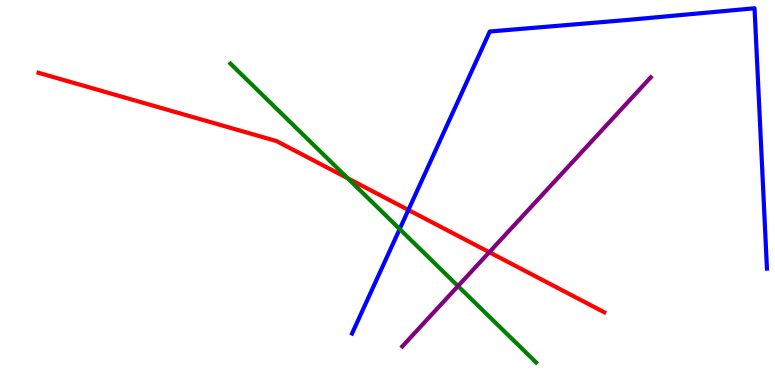[{'lines': ['blue', 'red'], 'intersections': [{'x': 5.27, 'y': 4.55}]}, {'lines': ['green', 'red'], 'intersections': [{'x': 4.49, 'y': 5.37}]}, {'lines': ['purple', 'red'], 'intersections': [{'x': 6.31, 'y': 3.45}]}, {'lines': ['blue', 'green'], 'intersections': [{'x': 5.16, 'y': 4.05}]}, {'lines': ['blue', 'purple'], 'intersections': []}, {'lines': ['green', 'purple'], 'intersections': [{'x': 5.91, 'y': 2.57}]}]